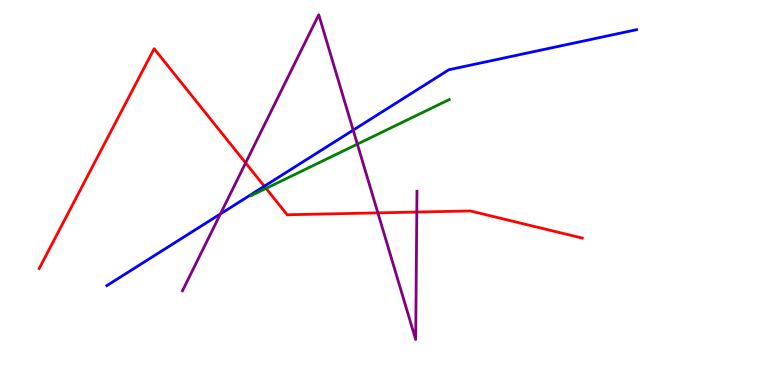[{'lines': ['blue', 'red'], 'intersections': [{'x': 3.41, 'y': 5.16}]}, {'lines': ['green', 'red'], 'intersections': [{'x': 3.43, 'y': 5.11}]}, {'lines': ['purple', 'red'], 'intersections': [{'x': 3.17, 'y': 5.77}, {'x': 4.88, 'y': 4.47}, {'x': 5.38, 'y': 4.49}]}, {'lines': ['blue', 'green'], 'intersections': []}, {'lines': ['blue', 'purple'], 'intersections': [{'x': 2.84, 'y': 4.44}, {'x': 4.56, 'y': 6.62}]}, {'lines': ['green', 'purple'], 'intersections': [{'x': 4.61, 'y': 6.26}]}]